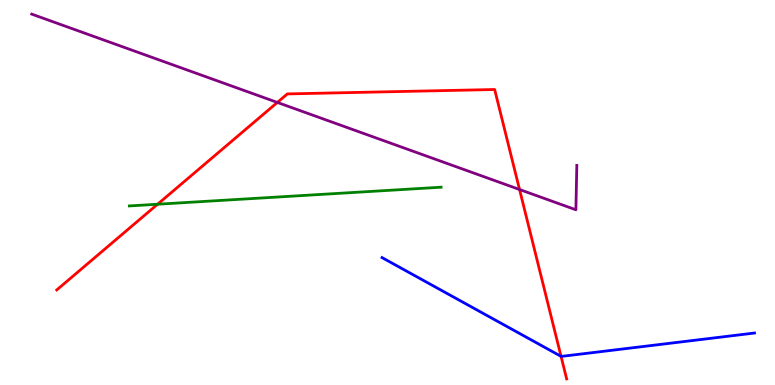[{'lines': ['blue', 'red'], 'intersections': [{'x': 7.24, 'y': 0.744}]}, {'lines': ['green', 'red'], 'intersections': [{'x': 2.03, 'y': 4.7}]}, {'lines': ['purple', 'red'], 'intersections': [{'x': 3.58, 'y': 7.34}, {'x': 6.7, 'y': 5.08}]}, {'lines': ['blue', 'green'], 'intersections': []}, {'lines': ['blue', 'purple'], 'intersections': []}, {'lines': ['green', 'purple'], 'intersections': []}]